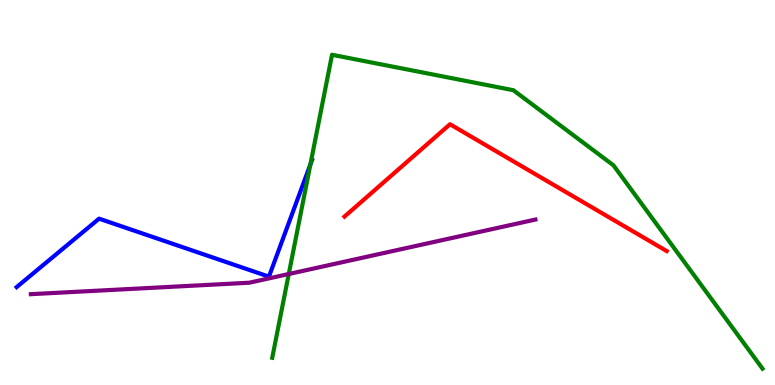[{'lines': ['blue', 'red'], 'intersections': []}, {'lines': ['green', 'red'], 'intersections': []}, {'lines': ['purple', 'red'], 'intersections': []}, {'lines': ['blue', 'green'], 'intersections': [{'x': 4.0, 'y': 5.73}]}, {'lines': ['blue', 'purple'], 'intersections': []}, {'lines': ['green', 'purple'], 'intersections': [{'x': 3.73, 'y': 2.88}]}]